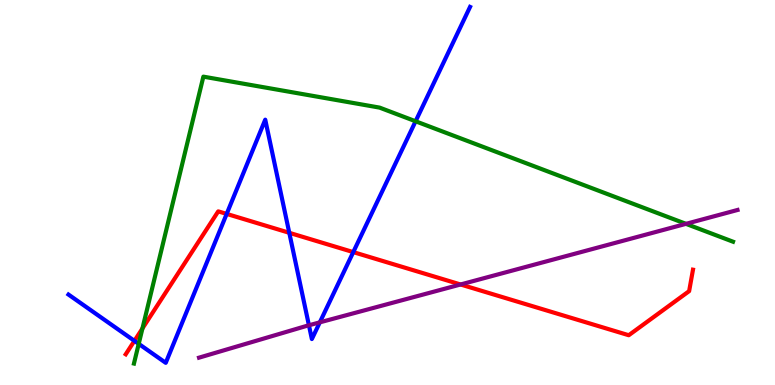[{'lines': ['blue', 'red'], 'intersections': [{'x': 1.73, 'y': 1.15}, {'x': 2.92, 'y': 4.44}, {'x': 3.73, 'y': 3.95}, {'x': 4.56, 'y': 3.45}]}, {'lines': ['green', 'red'], 'intersections': [{'x': 1.84, 'y': 1.47}]}, {'lines': ['purple', 'red'], 'intersections': [{'x': 5.94, 'y': 2.61}]}, {'lines': ['blue', 'green'], 'intersections': [{'x': 1.79, 'y': 1.07}, {'x': 5.36, 'y': 6.85}]}, {'lines': ['blue', 'purple'], 'intersections': [{'x': 3.99, 'y': 1.55}, {'x': 4.13, 'y': 1.63}]}, {'lines': ['green', 'purple'], 'intersections': [{'x': 8.85, 'y': 4.19}]}]